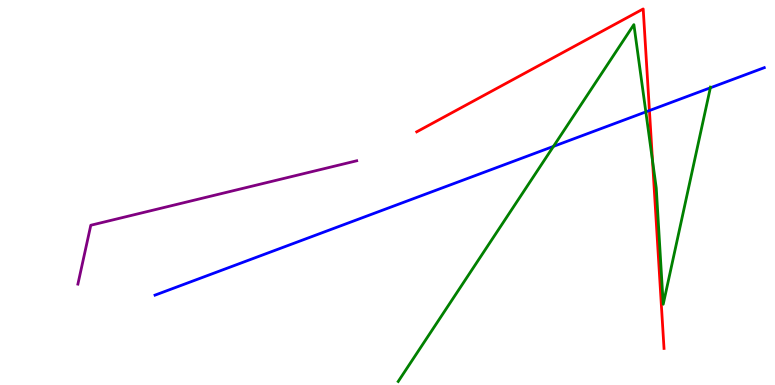[{'lines': ['blue', 'red'], 'intersections': [{'x': 8.38, 'y': 7.13}]}, {'lines': ['green', 'red'], 'intersections': [{'x': 8.42, 'y': 5.83}]}, {'lines': ['purple', 'red'], 'intersections': []}, {'lines': ['blue', 'green'], 'intersections': [{'x': 7.14, 'y': 6.2}, {'x': 8.33, 'y': 7.09}, {'x': 9.17, 'y': 7.72}]}, {'lines': ['blue', 'purple'], 'intersections': []}, {'lines': ['green', 'purple'], 'intersections': []}]